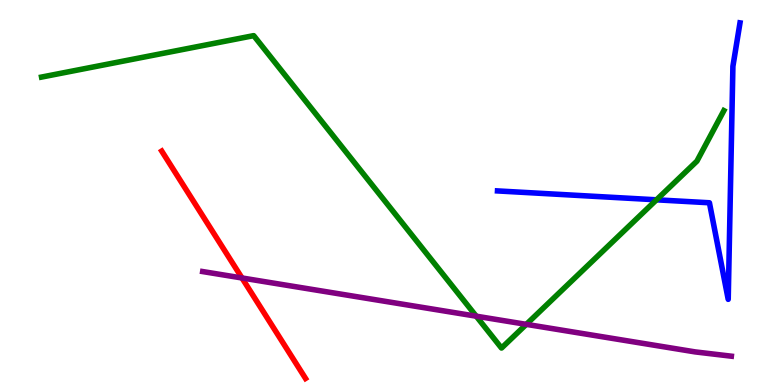[{'lines': ['blue', 'red'], 'intersections': []}, {'lines': ['green', 'red'], 'intersections': []}, {'lines': ['purple', 'red'], 'intersections': [{'x': 3.12, 'y': 2.78}]}, {'lines': ['blue', 'green'], 'intersections': [{'x': 8.47, 'y': 4.81}]}, {'lines': ['blue', 'purple'], 'intersections': []}, {'lines': ['green', 'purple'], 'intersections': [{'x': 6.14, 'y': 1.79}, {'x': 6.79, 'y': 1.58}]}]